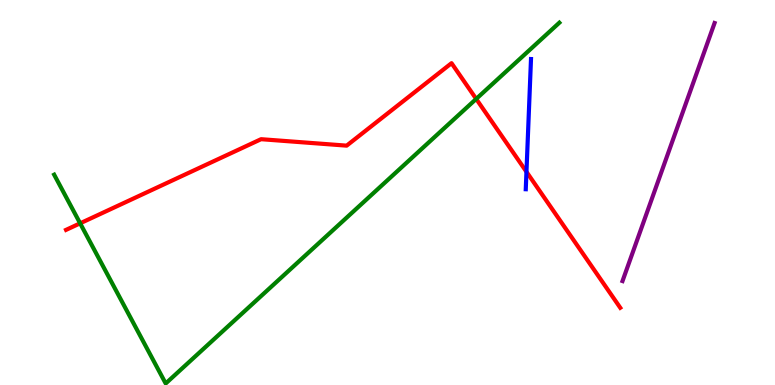[{'lines': ['blue', 'red'], 'intersections': [{'x': 6.79, 'y': 5.54}]}, {'lines': ['green', 'red'], 'intersections': [{'x': 1.03, 'y': 4.2}, {'x': 6.14, 'y': 7.43}]}, {'lines': ['purple', 'red'], 'intersections': []}, {'lines': ['blue', 'green'], 'intersections': []}, {'lines': ['blue', 'purple'], 'intersections': []}, {'lines': ['green', 'purple'], 'intersections': []}]